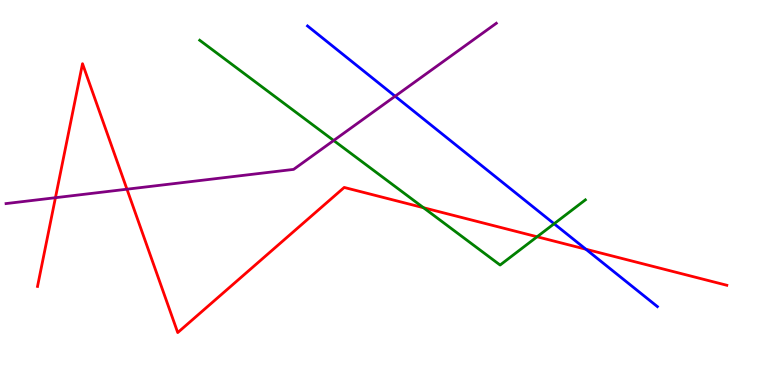[{'lines': ['blue', 'red'], 'intersections': [{'x': 7.56, 'y': 3.53}]}, {'lines': ['green', 'red'], 'intersections': [{'x': 5.46, 'y': 4.6}, {'x': 6.93, 'y': 3.85}]}, {'lines': ['purple', 'red'], 'intersections': [{'x': 0.715, 'y': 4.86}, {'x': 1.64, 'y': 5.09}]}, {'lines': ['blue', 'green'], 'intersections': [{'x': 7.15, 'y': 4.19}]}, {'lines': ['blue', 'purple'], 'intersections': [{'x': 5.1, 'y': 7.5}]}, {'lines': ['green', 'purple'], 'intersections': [{'x': 4.31, 'y': 6.35}]}]